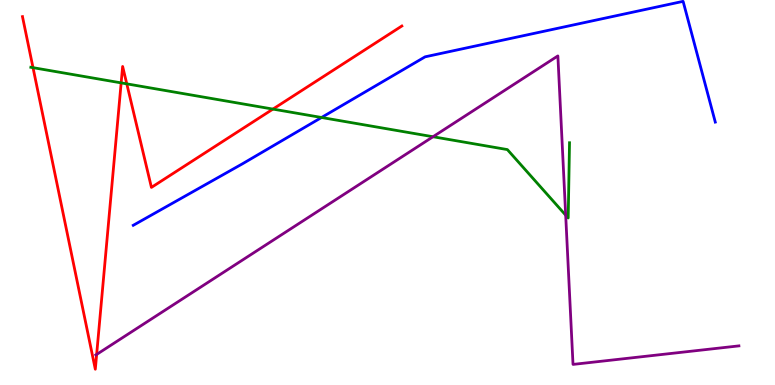[{'lines': ['blue', 'red'], 'intersections': []}, {'lines': ['green', 'red'], 'intersections': [{'x': 0.426, 'y': 8.24}, {'x': 1.56, 'y': 7.85}, {'x': 1.64, 'y': 7.82}, {'x': 3.52, 'y': 7.17}]}, {'lines': ['purple', 'red'], 'intersections': [{'x': 1.25, 'y': 0.794}]}, {'lines': ['blue', 'green'], 'intersections': [{'x': 4.15, 'y': 6.95}]}, {'lines': ['blue', 'purple'], 'intersections': []}, {'lines': ['green', 'purple'], 'intersections': [{'x': 5.59, 'y': 6.45}, {'x': 7.3, 'y': 4.41}]}]